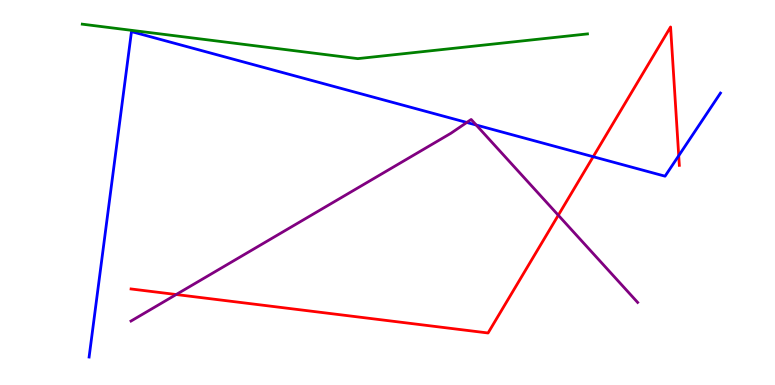[{'lines': ['blue', 'red'], 'intersections': [{'x': 7.65, 'y': 5.93}, {'x': 8.76, 'y': 5.96}]}, {'lines': ['green', 'red'], 'intersections': []}, {'lines': ['purple', 'red'], 'intersections': [{'x': 2.27, 'y': 2.35}, {'x': 7.2, 'y': 4.41}]}, {'lines': ['blue', 'green'], 'intersections': []}, {'lines': ['blue', 'purple'], 'intersections': [{'x': 6.02, 'y': 6.82}, {'x': 6.14, 'y': 6.75}]}, {'lines': ['green', 'purple'], 'intersections': []}]